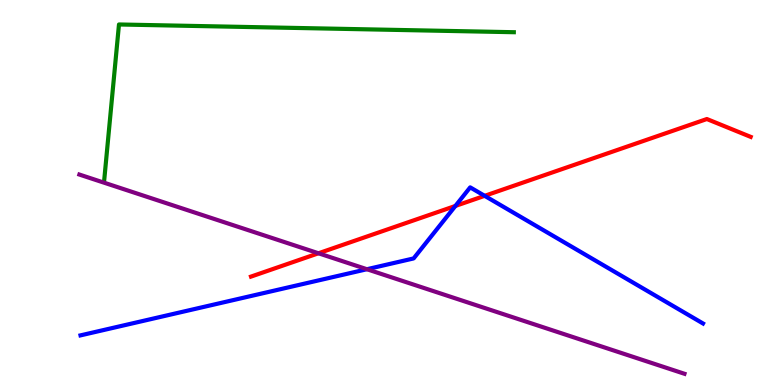[{'lines': ['blue', 'red'], 'intersections': [{'x': 5.88, 'y': 4.65}, {'x': 6.25, 'y': 4.91}]}, {'lines': ['green', 'red'], 'intersections': []}, {'lines': ['purple', 'red'], 'intersections': [{'x': 4.11, 'y': 3.42}]}, {'lines': ['blue', 'green'], 'intersections': []}, {'lines': ['blue', 'purple'], 'intersections': [{'x': 4.73, 'y': 3.01}]}, {'lines': ['green', 'purple'], 'intersections': []}]